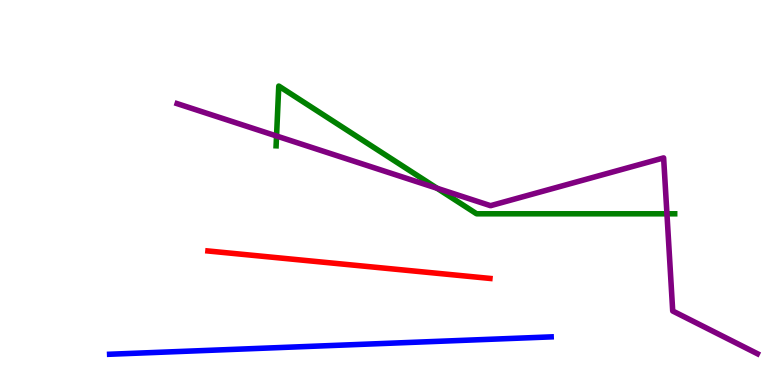[{'lines': ['blue', 'red'], 'intersections': []}, {'lines': ['green', 'red'], 'intersections': []}, {'lines': ['purple', 'red'], 'intersections': []}, {'lines': ['blue', 'green'], 'intersections': []}, {'lines': ['blue', 'purple'], 'intersections': []}, {'lines': ['green', 'purple'], 'intersections': [{'x': 3.57, 'y': 6.47}, {'x': 5.64, 'y': 5.11}, {'x': 8.61, 'y': 4.45}]}]